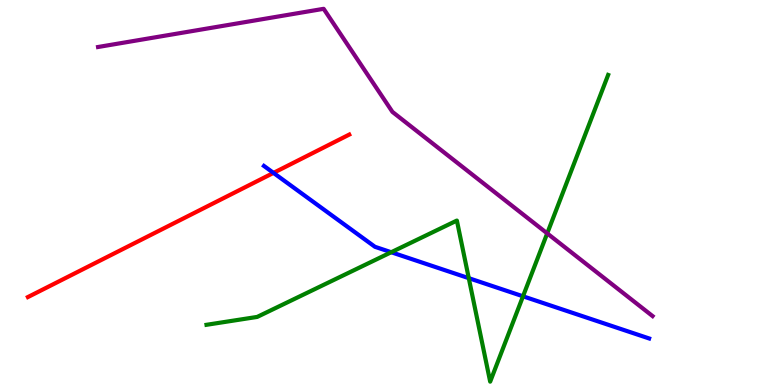[{'lines': ['blue', 'red'], 'intersections': [{'x': 3.53, 'y': 5.51}]}, {'lines': ['green', 'red'], 'intersections': []}, {'lines': ['purple', 'red'], 'intersections': []}, {'lines': ['blue', 'green'], 'intersections': [{'x': 5.05, 'y': 3.45}, {'x': 6.05, 'y': 2.77}, {'x': 6.75, 'y': 2.3}]}, {'lines': ['blue', 'purple'], 'intersections': []}, {'lines': ['green', 'purple'], 'intersections': [{'x': 7.06, 'y': 3.94}]}]